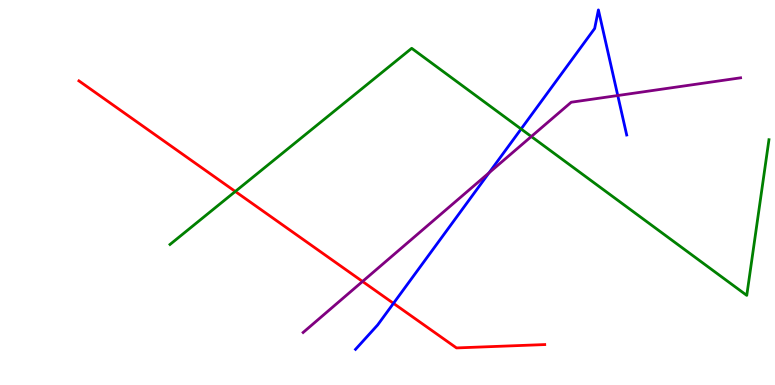[{'lines': ['blue', 'red'], 'intersections': [{'x': 5.08, 'y': 2.12}]}, {'lines': ['green', 'red'], 'intersections': [{'x': 3.04, 'y': 5.03}]}, {'lines': ['purple', 'red'], 'intersections': [{'x': 4.68, 'y': 2.69}]}, {'lines': ['blue', 'green'], 'intersections': [{'x': 6.72, 'y': 6.65}]}, {'lines': ['blue', 'purple'], 'intersections': [{'x': 6.31, 'y': 5.51}, {'x': 7.97, 'y': 7.52}]}, {'lines': ['green', 'purple'], 'intersections': [{'x': 6.86, 'y': 6.45}]}]